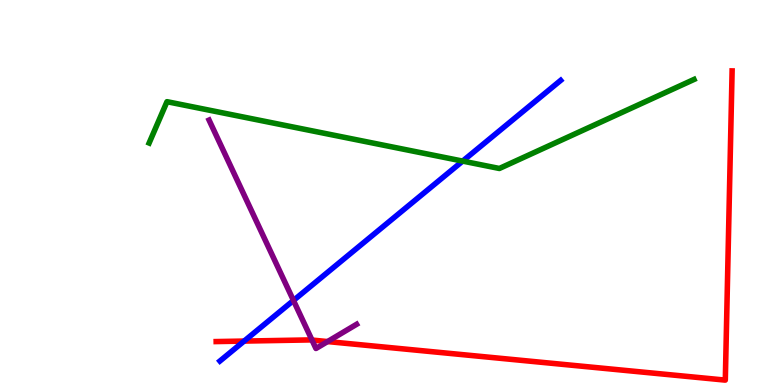[{'lines': ['blue', 'red'], 'intersections': [{'x': 3.15, 'y': 1.14}]}, {'lines': ['green', 'red'], 'intersections': []}, {'lines': ['purple', 'red'], 'intersections': [{'x': 4.03, 'y': 1.17}, {'x': 4.23, 'y': 1.13}]}, {'lines': ['blue', 'green'], 'intersections': [{'x': 5.97, 'y': 5.82}]}, {'lines': ['blue', 'purple'], 'intersections': [{'x': 3.79, 'y': 2.2}]}, {'lines': ['green', 'purple'], 'intersections': []}]